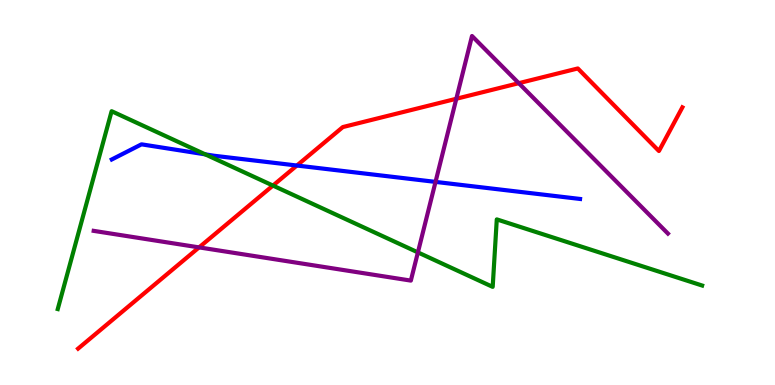[{'lines': ['blue', 'red'], 'intersections': [{'x': 3.83, 'y': 5.7}]}, {'lines': ['green', 'red'], 'intersections': [{'x': 3.52, 'y': 5.18}]}, {'lines': ['purple', 'red'], 'intersections': [{'x': 2.57, 'y': 3.57}, {'x': 5.89, 'y': 7.43}, {'x': 6.69, 'y': 7.84}]}, {'lines': ['blue', 'green'], 'intersections': [{'x': 2.65, 'y': 5.99}]}, {'lines': ['blue', 'purple'], 'intersections': [{'x': 5.62, 'y': 5.28}]}, {'lines': ['green', 'purple'], 'intersections': [{'x': 5.39, 'y': 3.44}]}]